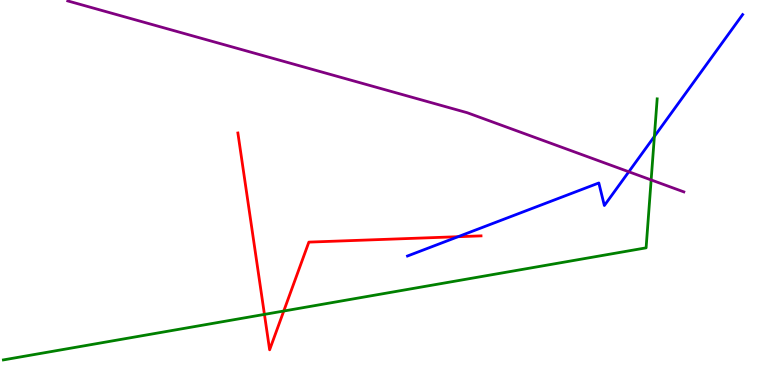[{'lines': ['blue', 'red'], 'intersections': [{'x': 5.91, 'y': 3.85}]}, {'lines': ['green', 'red'], 'intersections': [{'x': 3.41, 'y': 1.83}, {'x': 3.66, 'y': 1.92}]}, {'lines': ['purple', 'red'], 'intersections': []}, {'lines': ['blue', 'green'], 'intersections': [{'x': 8.44, 'y': 6.46}]}, {'lines': ['blue', 'purple'], 'intersections': [{'x': 8.11, 'y': 5.54}]}, {'lines': ['green', 'purple'], 'intersections': [{'x': 8.4, 'y': 5.33}]}]